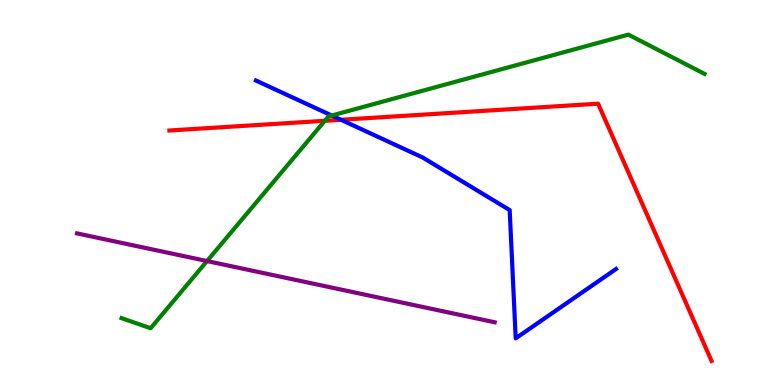[{'lines': ['blue', 'red'], 'intersections': [{'x': 4.4, 'y': 6.89}]}, {'lines': ['green', 'red'], 'intersections': [{'x': 4.19, 'y': 6.86}]}, {'lines': ['purple', 'red'], 'intersections': []}, {'lines': ['blue', 'green'], 'intersections': [{'x': 4.28, 'y': 7.0}]}, {'lines': ['blue', 'purple'], 'intersections': []}, {'lines': ['green', 'purple'], 'intersections': [{'x': 2.67, 'y': 3.22}]}]